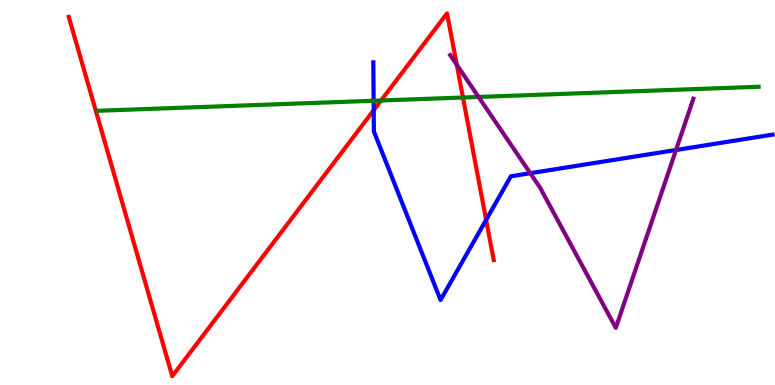[{'lines': ['blue', 'red'], 'intersections': [{'x': 4.82, 'y': 7.14}, {'x': 6.27, 'y': 4.29}]}, {'lines': ['green', 'red'], 'intersections': [{'x': 4.92, 'y': 7.39}, {'x': 5.97, 'y': 7.47}]}, {'lines': ['purple', 'red'], 'intersections': [{'x': 5.89, 'y': 8.32}]}, {'lines': ['blue', 'green'], 'intersections': [{'x': 4.82, 'y': 7.38}]}, {'lines': ['blue', 'purple'], 'intersections': [{'x': 6.84, 'y': 5.5}, {'x': 8.72, 'y': 6.1}]}, {'lines': ['green', 'purple'], 'intersections': [{'x': 6.18, 'y': 7.48}]}]